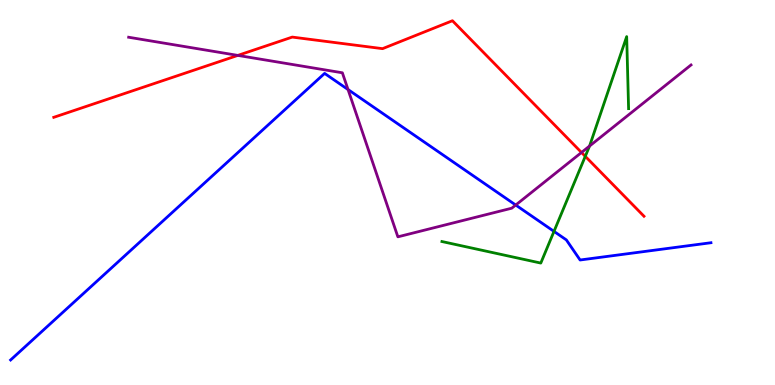[{'lines': ['blue', 'red'], 'intersections': []}, {'lines': ['green', 'red'], 'intersections': [{'x': 7.55, 'y': 5.94}]}, {'lines': ['purple', 'red'], 'intersections': [{'x': 3.07, 'y': 8.56}, {'x': 7.5, 'y': 6.04}]}, {'lines': ['blue', 'green'], 'intersections': [{'x': 7.15, 'y': 3.99}]}, {'lines': ['blue', 'purple'], 'intersections': [{'x': 4.49, 'y': 7.67}, {'x': 6.65, 'y': 4.67}]}, {'lines': ['green', 'purple'], 'intersections': [{'x': 7.61, 'y': 6.21}]}]